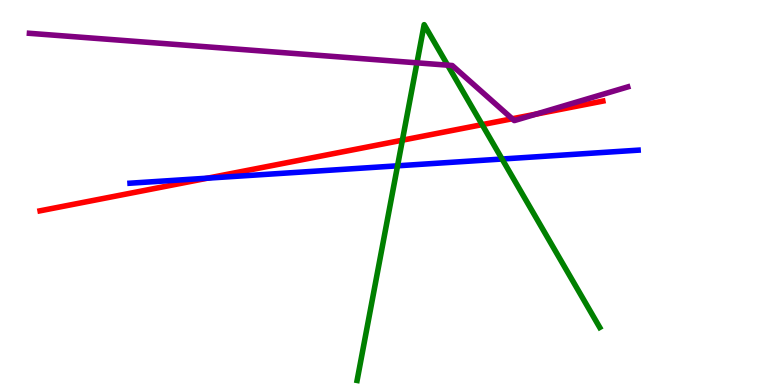[{'lines': ['blue', 'red'], 'intersections': [{'x': 2.68, 'y': 5.37}]}, {'lines': ['green', 'red'], 'intersections': [{'x': 5.19, 'y': 6.36}, {'x': 6.22, 'y': 6.76}]}, {'lines': ['purple', 'red'], 'intersections': [{'x': 6.61, 'y': 6.92}, {'x': 6.92, 'y': 7.04}]}, {'lines': ['blue', 'green'], 'intersections': [{'x': 5.13, 'y': 5.69}, {'x': 6.48, 'y': 5.87}]}, {'lines': ['blue', 'purple'], 'intersections': []}, {'lines': ['green', 'purple'], 'intersections': [{'x': 5.38, 'y': 8.37}, {'x': 5.78, 'y': 8.31}]}]